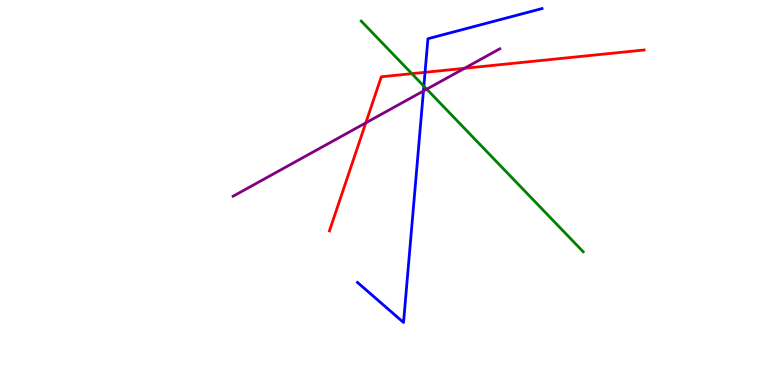[{'lines': ['blue', 'red'], 'intersections': [{'x': 5.48, 'y': 8.12}]}, {'lines': ['green', 'red'], 'intersections': [{'x': 5.31, 'y': 8.09}]}, {'lines': ['purple', 'red'], 'intersections': [{'x': 4.72, 'y': 6.81}, {'x': 5.99, 'y': 8.23}]}, {'lines': ['blue', 'green'], 'intersections': [{'x': 5.47, 'y': 7.76}]}, {'lines': ['blue', 'purple'], 'intersections': [{'x': 5.46, 'y': 7.64}]}, {'lines': ['green', 'purple'], 'intersections': [{'x': 5.51, 'y': 7.68}]}]